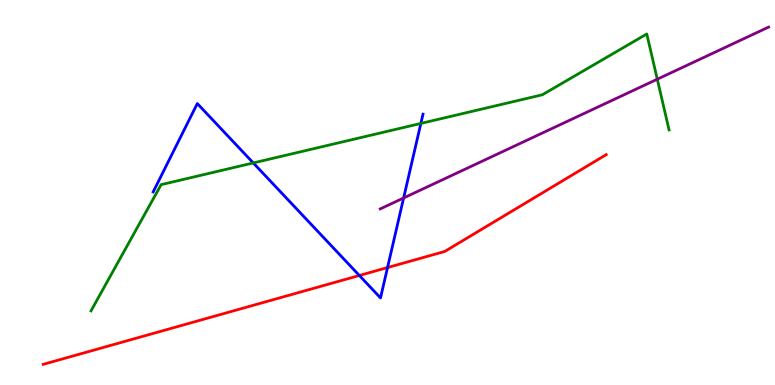[{'lines': ['blue', 'red'], 'intersections': [{'x': 4.64, 'y': 2.84}, {'x': 5.0, 'y': 3.05}]}, {'lines': ['green', 'red'], 'intersections': []}, {'lines': ['purple', 'red'], 'intersections': []}, {'lines': ['blue', 'green'], 'intersections': [{'x': 3.27, 'y': 5.77}, {'x': 5.43, 'y': 6.79}]}, {'lines': ['blue', 'purple'], 'intersections': [{'x': 5.21, 'y': 4.86}]}, {'lines': ['green', 'purple'], 'intersections': [{'x': 8.48, 'y': 7.94}]}]